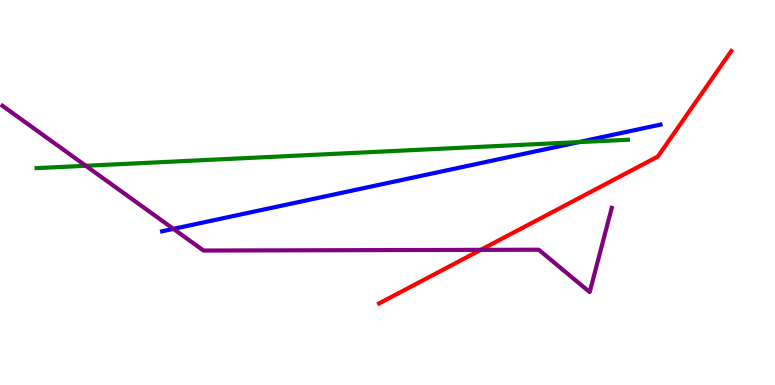[{'lines': ['blue', 'red'], 'intersections': []}, {'lines': ['green', 'red'], 'intersections': []}, {'lines': ['purple', 'red'], 'intersections': [{'x': 6.2, 'y': 3.51}]}, {'lines': ['blue', 'green'], 'intersections': [{'x': 7.47, 'y': 6.31}]}, {'lines': ['blue', 'purple'], 'intersections': [{'x': 2.24, 'y': 4.06}]}, {'lines': ['green', 'purple'], 'intersections': [{'x': 1.11, 'y': 5.69}]}]